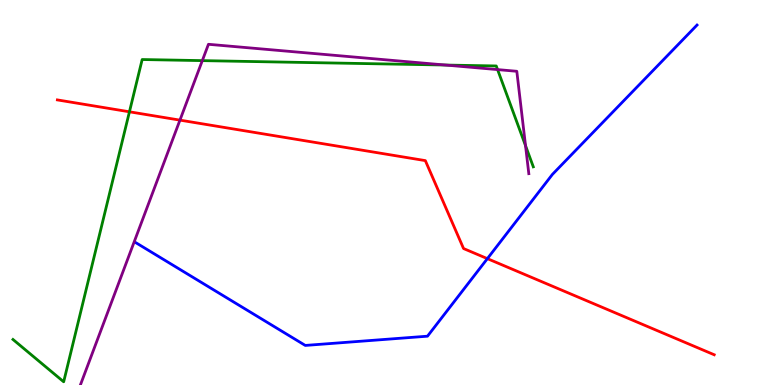[{'lines': ['blue', 'red'], 'intersections': [{'x': 6.29, 'y': 3.28}]}, {'lines': ['green', 'red'], 'intersections': [{'x': 1.67, 'y': 7.1}]}, {'lines': ['purple', 'red'], 'intersections': [{'x': 2.32, 'y': 6.88}]}, {'lines': ['blue', 'green'], 'intersections': []}, {'lines': ['blue', 'purple'], 'intersections': []}, {'lines': ['green', 'purple'], 'intersections': [{'x': 2.61, 'y': 8.43}, {'x': 5.75, 'y': 8.31}, {'x': 6.42, 'y': 8.19}, {'x': 6.78, 'y': 6.22}]}]